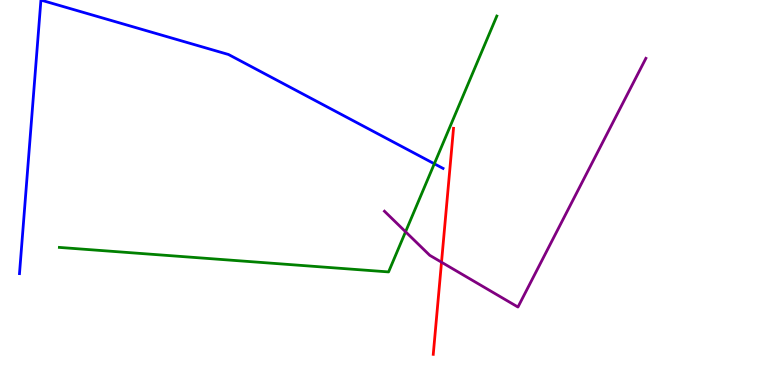[{'lines': ['blue', 'red'], 'intersections': []}, {'lines': ['green', 'red'], 'intersections': []}, {'lines': ['purple', 'red'], 'intersections': [{'x': 5.7, 'y': 3.19}]}, {'lines': ['blue', 'green'], 'intersections': [{'x': 5.6, 'y': 5.75}]}, {'lines': ['blue', 'purple'], 'intersections': []}, {'lines': ['green', 'purple'], 'intersections': [{'x': 5.23, 'y': 3.98}]}]